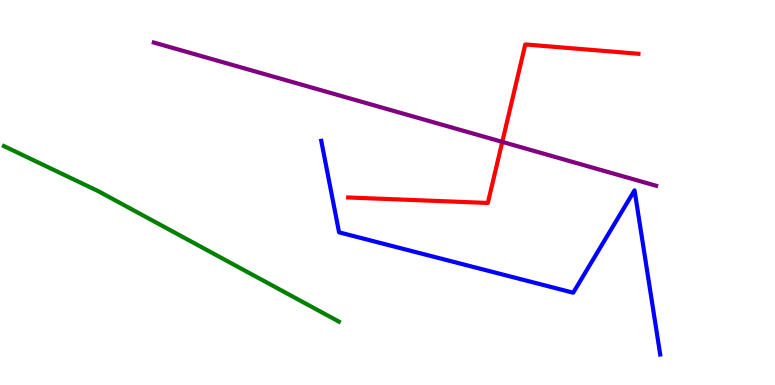[{'lines': ['blue', 'red'], 'intersections': []}, {'lines': ['green', 'red'], 'intersections': []}, {'lines': ['purple', 'red'], 'intersections': [{'x': 6.48, 'y': 6.31}]}, {'lines': ['blue', 'green'], 'intersections': []}, {'lines': ['blue', 'purple'], 'intersections': []}, {'lines': ['green', 'purple'], 'intersections': []}]